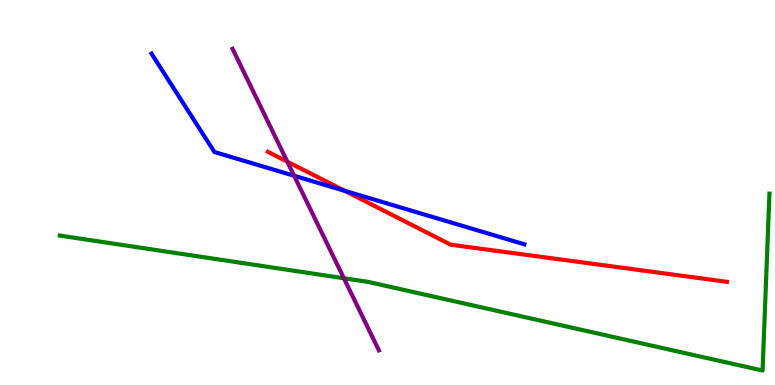[{'lines': ['blue', 'red'], 'intersections': [{'x': 4.45, 'y': 5.04}]}, {'lines': ['green', 'red'], 'intersections': []}, {'lines': ['purple', 'red'], 'intersections': [{'x': 3.71, 'y': 5.8}]}, {'lines': ['blue', 'green'], 'intersections': []}, {'lines': ['blue', 'purple'], 'intersections': [{'x': 3.8, 'y': 5.43}]}, {'lines': ['green', 'purple'], 'intersections': [{'x': 4.44, 'y': 2.77}]}]